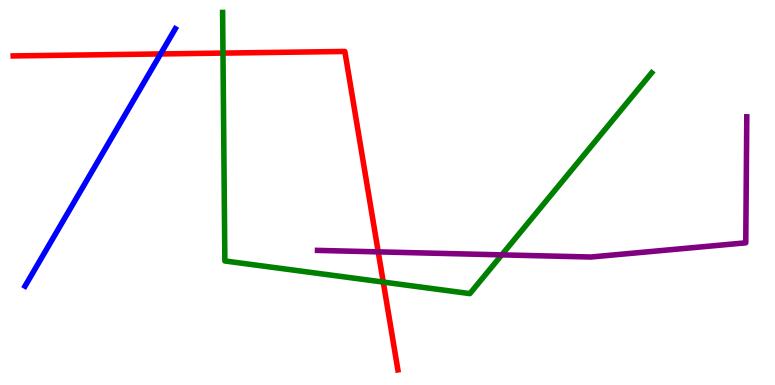[{'lines': ['blue', 'red'], 'intersections': [{'x': 2.07, 'y': 8.6}]}, {'lines': ['green', 'red'], 'intersections': [{'x': 2.88, 'y': 8.62}, {'x': 4.95, 'y': 2.67}]}, {'lines': ['purple', 'red'], 'intersections': [{'x': 4.88, 'y': 3.46}]}, {'lines': ['blue', 'green'], 'intersections': []}, {'lines': ['blue', 'purple'], 'intersections': []}, {'lines': ['green', 'purple'], 'intersections': [{'x': 6.47, 'y': 3.38}]}]